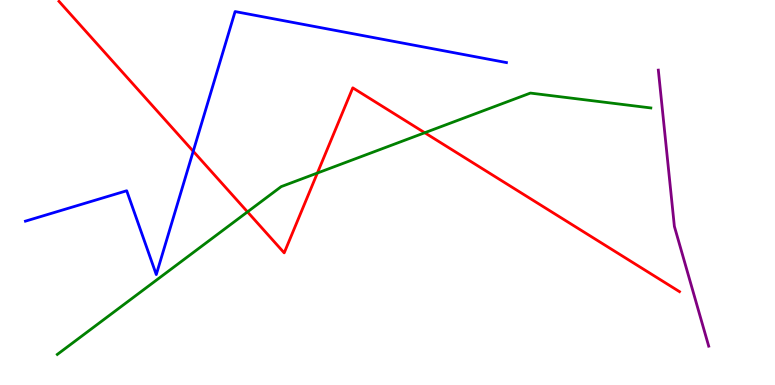[{'lines': ['blue', 'red'], 'intersections': [{'x': 2.49, 'y': 6.07}]}, {'lines': ['green', 'red'], 'intersections': [{'x': 3.19, 'y': 4.5}, {'x': 4.1, 'y': 5.51}, {'x': 5.48, 'y': 6.55}]}, {'lines': ['purple', 'red'], 'intersections': []}, {'lines': ['blue', 'green'], 'intersections': []}, {'lines': ['blue', 'purple'], 'intersections': []}, {'lines': ['green', 'purple'], 'intersections': []}]